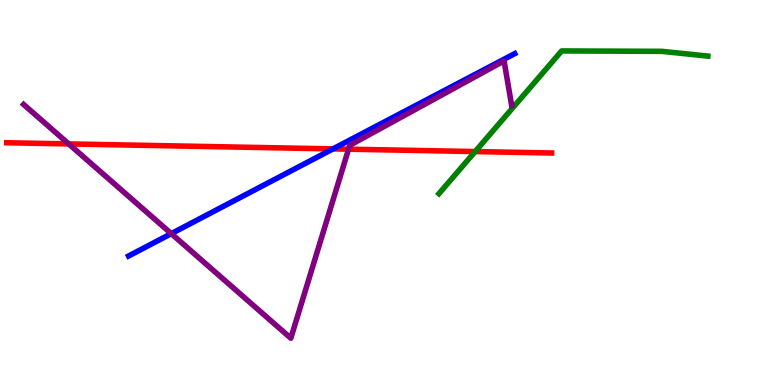[{'lines': ['blue', 'red'], 'intersections': [{'x': 4.3, 'y': 6.13}]}, {'lines': ['green', 'red'], 'intersections': [{'x': 6.13, 'y': 6.06}]}, {'lines': ['purple', 'red'], 'intersections': [{'x': 0.887, 'y': 6.26}, {'x': 4.5, 'y': 6.13}]}, {'lines': ['blue', 'green'], 'intersections': []}, {'lines': ['blue', 'purple'], 'intersections': [{'x': 2.21, 'y': 3.93}]}, {'lines': ['green', 'purple'], 'intersections': []}]